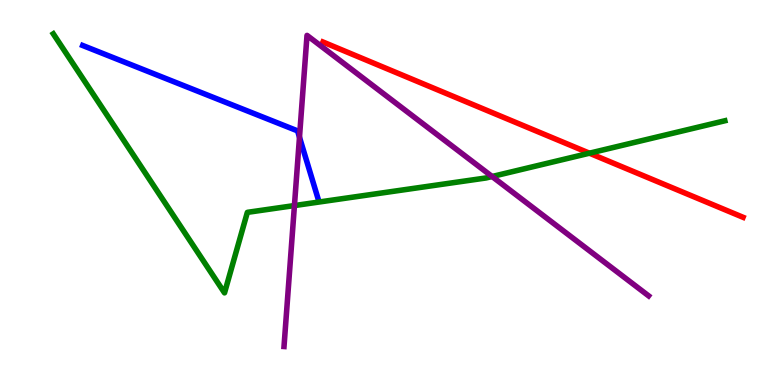[{'lines': ['blue', 'red'], 'intersections': []}, {'lines': ['green', 'red'], 'intersections': [{'x': 7.61, 'y': 6.02}]}, {'lines': ['purple', 'red'], 'intersections': []}, {'lines': ['blue', 'green'], 'intersections': []}, {'lines': ['blue', 'purple'], 'intersections': [{'x': 3.86, 'y': 6.44}]}, {'lines': ['green', 'purple'], 'intersections': [{'x': 3.8, 'y': 4.66}, {'x': 6.35, 'y': 5.42}]}]